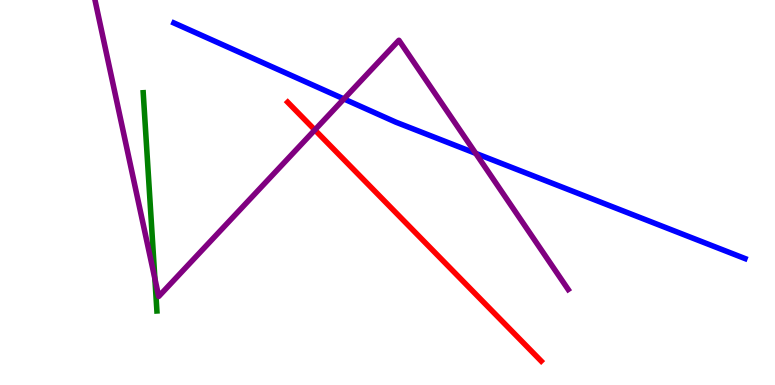[{'lines': ['blue', 'red'], 'intersections': []}, {'lines': ['green', 'red'], 'intersections': []}, {'lines': ['purple', 'red'], 'intersections': [{'x': 4.06, 'y': 6.63}]}, {'lines': ['blue', 'green'], 'intersections': []}, {'lines': ['blue', 'purple'], 'intersections': [{'x': 4.44, 'y': 7.43}, {'x': 6.14, 'y': 6.02}]}, {'lines': ['green', 'purple'], 'intersections': [{'x': 2.0, 'y': 2.76}]}]